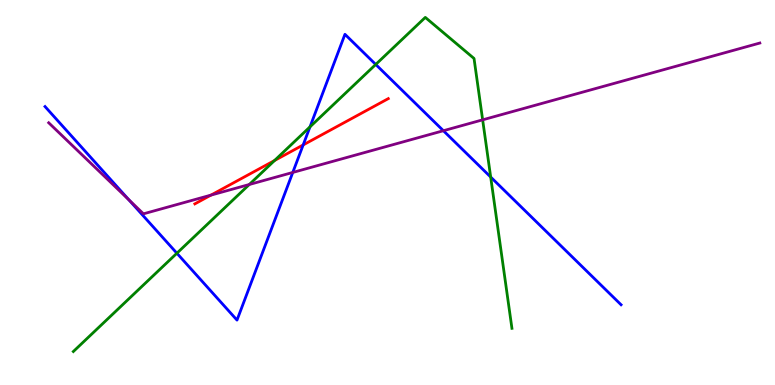[{'lines': ['blue', 'red'], 'intersections': [{'x': 3.91, 'y': 6.24}]}, {'lines': ['green', 'red'], 'intersections': [{'x': 3.54, 'y': 5.83}]}, {'lines': ['purple', 'red'], 'intersections': [{'x': 2.72, 'y': 4.93}]}, {'lines': ['blue', 'green'], 'intersections': [{'x': 2.28, 'y': 3.42}, {'x': 4.0, 'y': 6.7}, {'x': 4.85, 'y': 8.33}, {'x': 6.33, 'y': 5.4}]}, {'lines': ['blue', 'purple'], 'intersections': [{'x': 1.66, 'y': 4.81}, {'x': 3.78, 'y': 5.52}, {'x': 5.72, 'y': 6.6}]}, {'lines': ['green', 'purple'], 'intersections': [{'x': 3.22, 'y': 5.21}, {'x': 6.23, 'y': 6.89}]}]